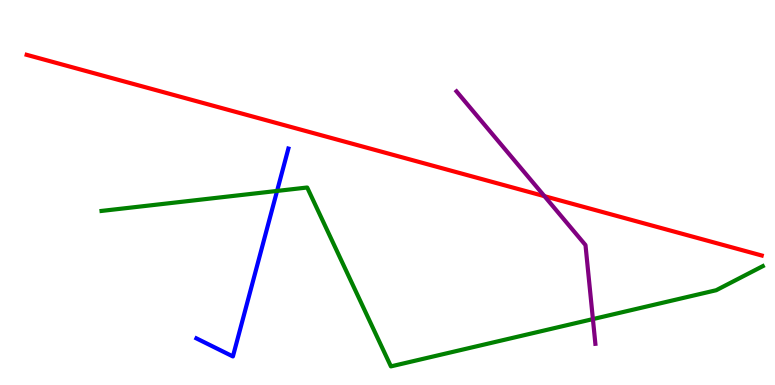[{'lines': ['blue', 'red'], 'intersections': []}, {'lines': ['green', 'red'], 'intersections': []}, {'lines': ['purple', 'red'], 'intersections': [{'x': 7.03, 'y': 4.9}]}, {'lines': ['blue', 'green'], 'intersections': [{'x': 3.58, 'y': 5.04}]}, {'lines': ['blue', 'purple'], 'intersections': []}, {'lines': ['green', 'purple'], 'intersections': [{'x': 7.65, 'y': 1.71}]}]